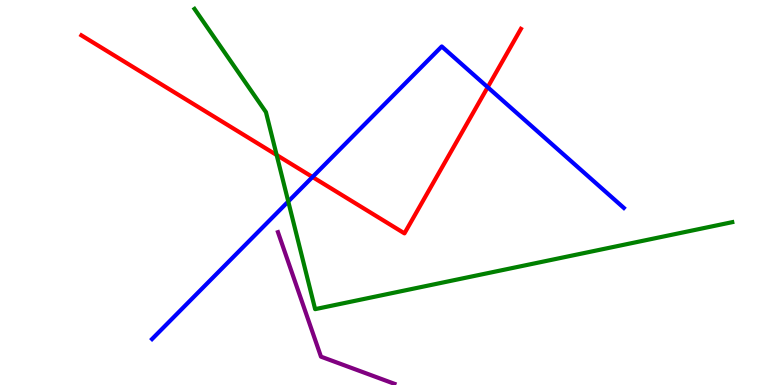[{'lines': ['blue', 'red'], 'intersections': [{'x': 4.03, 'y': 5.4}, {'x': 6.29, 'y': 7.73}]}, {'lines': ['green', 'red'], 'intersections': [{'x': 3.57, 'y': 5.97}]}, {'lines': ['purple', 'red'], 'intersections': []}, {'lines': ['blue', 'green'], 'intersections': [{'x': 3.72, 'y': 4.77}]}, {'lines': ['blue', 'purple'], 'intersections': []}, {'lines': ['green', 'purple'], 'intersections': []}]